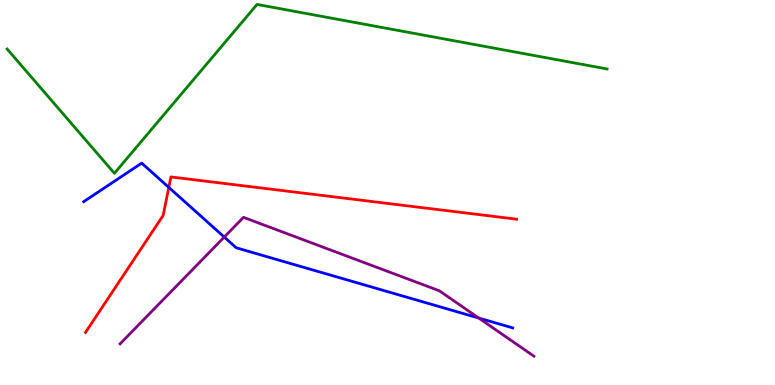[{'lines': ['blue', 'red'], 'intersections': [{'x': 2.18, 'y': 5.13}]}, {'lines': ['green', 'red'], 'intersections': []}, {'lines': ['purple', 'red'], 'intersections': []}, {'lines': ['blue', 'green'], 'intersections': []}, {'lines': ['blue', 'purple'], 'intersections': [{'x': 2.89, 'y': 3.84}, {'x': 6.18, 'y': 1.74}]}, {'lines': ['green', 'purple'], 'intersections': []}]